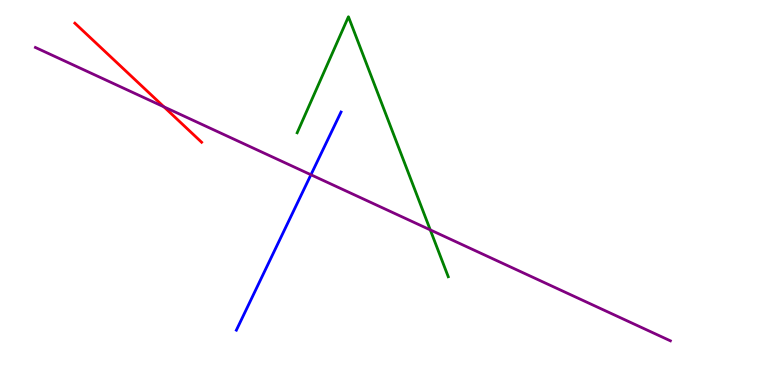[{'lines': ['blue', 'red'], 'intersections': []}, {'lines': ['green', 'red'], 'intersections': []}, {'lines': ['purple', 'red'], 'intersections': [{'x': 2.12, 'y': 7.22}]}, {'lines': ['blue', 'green'], 'intersections': []}, {'lines': ['blue', 'purple'], 'intersections': [{'x': 4.01, 'y': 5.46}]}, {'lines': ['green', 'purple'], 'intersections': [{'x': 5.55, 'y': 4.03}]}]